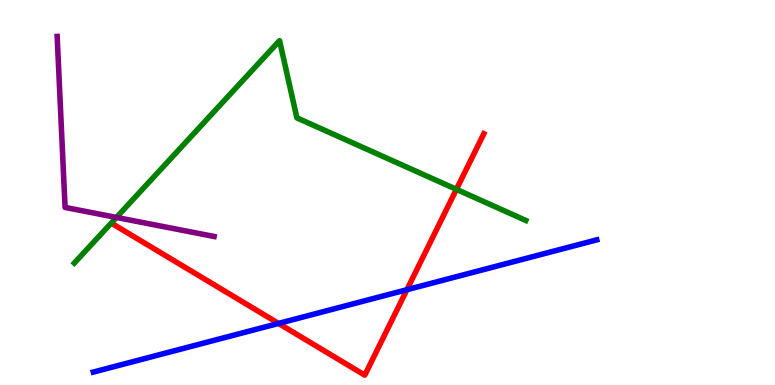[{'lines': ['blue', 'red'], 'intersections': [{'x': 3.59, 'y': 1.6}, {'x': 5.25, 'y': 2.47}]}, {'lines': ['green', 'red'], 'intersections': [{'x': 5.89, 'y': 5.08}]}, {'lines': ['purple', 'red'], 'intersections': []}, {'lines': ['blue', 'green'], 'intersections': []}, {'lines': ['blue', 'purple'], 'intersections': []}, {'lines': ['green', 'purple'], 'intersections': [{'x': 1.5, 'y': 4.35}]}]